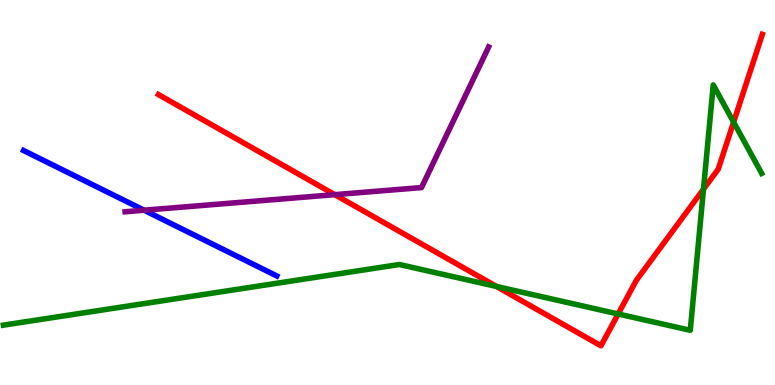[{'lines': ['blue', 'red'], 'intersections': []}, {'lines': ['green', 'red'], 'intersections': [{'x': 6.41, 'y': 2.56}, {'x': 7.98, 'y': 1.84}, {'x': 9.08, 'y': 5.09}, {'x': 9.47, 'y': 6.83}]}, {'lines': ['purple', 'red'], 'intersections': [{'x': 4.32, 'y': 4.94}]}, {'lines': ['blue', 'green'], 'intersections': []}, {'lines': ['blue', 'purple'], 'intersections': [{'x': 1.86, 'y': 4.54}]}, {'lines': ['green', 'purple'], 'intersections': []}]